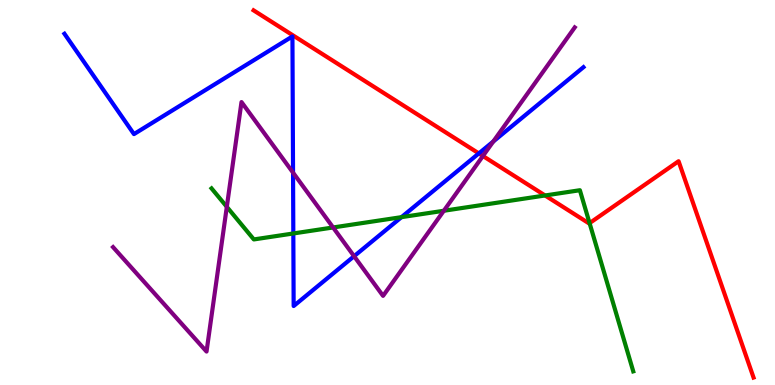[{'lines': ['blue', 'red'], 'intersections': [{'x': 6.18, 'y': 6.02}]}, {'lines': ['green', 'red'], 'intersections': [{'x': 7.03, 'y': 4.92}, {'x': 7.61, 'y': 4.2}]}, {'lines': ['purple', 'red'], 'intersections': [{'x': 6.23, 'y': 5.95}]}, {'lines': ['blue', 'green'], 'intersections': [{'x': 3.78, 'y': 3.94}, {'x': 5.18, 'y': 4.36}]}, {'lines': ['blue', 'purple'], 'intersections': [{'x': 3.78, 'y': 5.52}, {'x': 4.57, 'y': 3.35}, {'x': 6.36, 'y': 6.32}]}, {'lines': ['green', 'purple'], 'intersections': [{'x': 2.93, 'y': 4.63}, {'x': 4.3, 'y': 4.09}, {'x': 5.73, 'y': 4.53}]}]